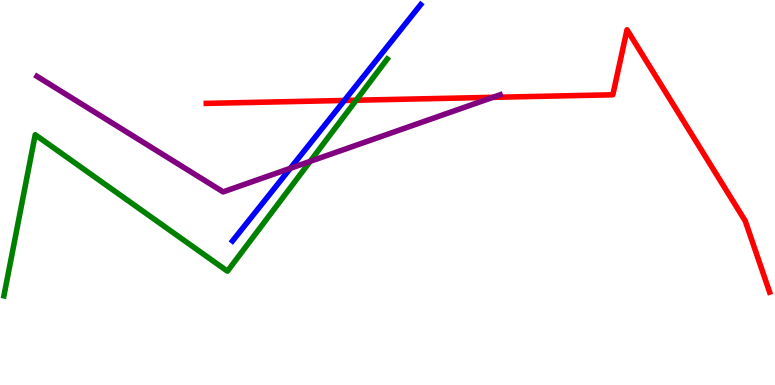[{'lines': ['blue', 'red'], 'intersections': [{'x': 4.44, 'y': 7.39}]}, {'lines': ['green', 'red'], 'intersections': [{'x': 4.6, 'y': 7.4}]}, {'lines': ['purple', 'red'], 'intersections': [{'x': 6.36, 'y': 7.47}]}, {'lines': ['blue', 'green'], 'intersections': []}, {'lines': ['blue', 'purple'], 'intersections': [{'x': 3.75, 'y': 5.63}]}, {'lines': ['green', 'purple'], 'intersections': [{'x': 4.0, 'y': 5.81}]}]